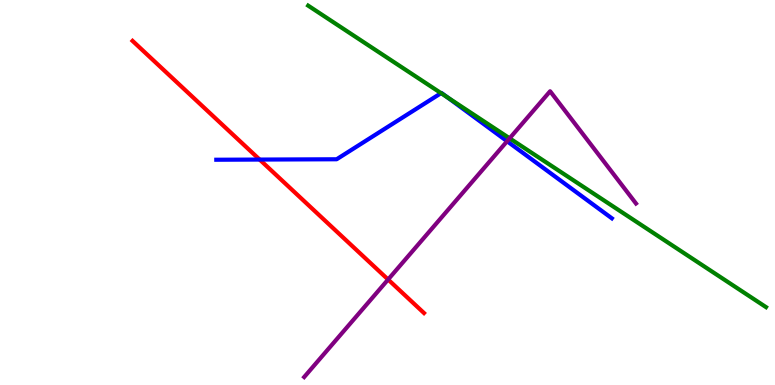[{'lines': ['blue', 'red'], 'intersections': [{'x': 3.35, 'y': 5.86}]}, {'lines': ['green', 'red'], 'intersections': []}, {'lines': ['purple', 'red'], 'intersections': [{'x': 5.01, 'y': 2.74}]}, {'lines': ['blue', 'green'], 'intersections': [{'x': 5.69, 'y': 7.58}, {'x': 5.77, 'y': 7.47}]}, {'lines': ['blue', 'purple'], 'intersections': [{'x': 6.54, 'y': 6.33}]}, {'lines': ['green', 'purple'], 'intersections': [{'x': 6.58, 'y': 6.41}]}]